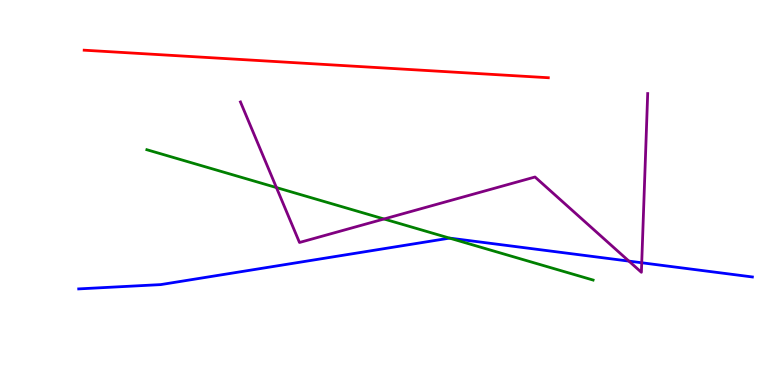[{'lines': ['blue', 'red'], 'intersections': []}, {'lines': ['green', 'red'], 'intersections': []}, {'lines': ['purple', 'red'], 'intersections': []}, {'lines': ['blue', 'green'], 'intersections': [{'x': 5.8, 'y': 3.81}]}, {'lines': ['blue', 'purple'], 'intersections': [{'x': 8.11, 'y': 3.22}, {'x': 8.28, 'y': 3.18}]}, {'lines': ['green', 'purple'], 'intersections': [{'x': 3.57, 'y': 5.13}, {'x': 4.96, 'y': 4.31}]}]